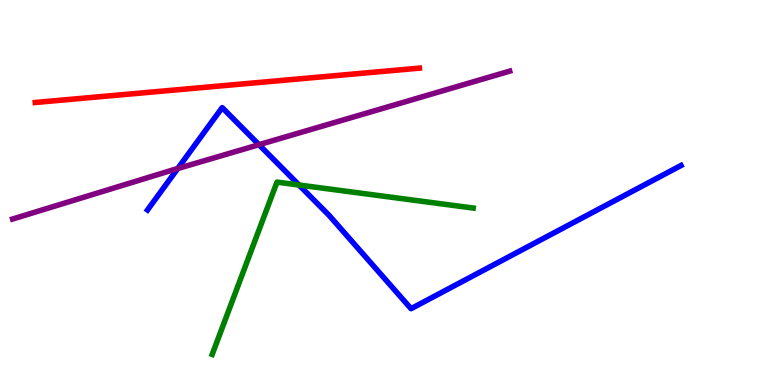[{'lines': ['blue', 'red'], 'intersections': []}, {'lines': ['green', 'red'], 'intersections': []}, {'lines': ['purple', 'red'], 'intersections': []}, {'lines': ['blue', 'green'], 'intersections': [{'x': 3.86, 'y': 5.19}]}, {'lines': ['blue', 'purple'], 'intersections': [{'x': 2.29, 'y': 5.62}, {'x': 3.34, 'y': 6.24}]}, {'lines': ['green', 'purple'], 'intersections': []}]